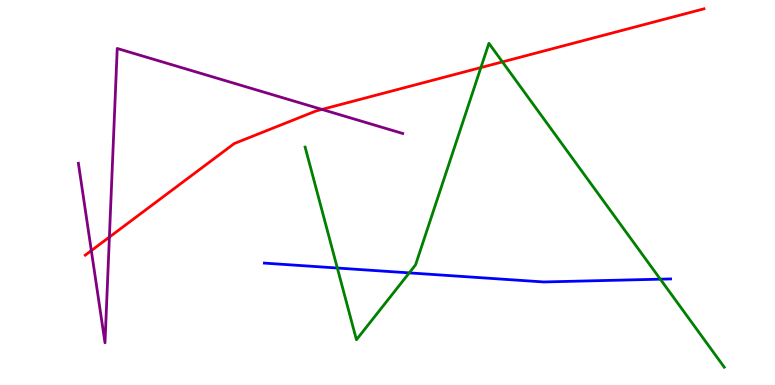[{'lines': ['blue', 'red'], 'intersections': []}, {'lines': ['green', 'red'], 'intersections': [{'x': 6.2, 'y': 8.24}, {'x': 6.48, 'y': 8.39}]}, {'lines': ['purple', 'red'], 'intersections': [{'x': 1.18, 'y': 3.49}, {'x': 1.41, 'y': 3.84}, {'x': 4.15, 'y': 7.16}]}, {'lines': ['blue', 'green'], 'intersections': [{'x': 4.35, 'y': 3.04}, {'x': 5.28, 'y': 2.91}, {'x': 8.52, 'y': 2.75}]}, {'lines': ['blue', 'purple'], 'intersections': []}, {'lines': ['green', 'purple'], 'intersections': []}]